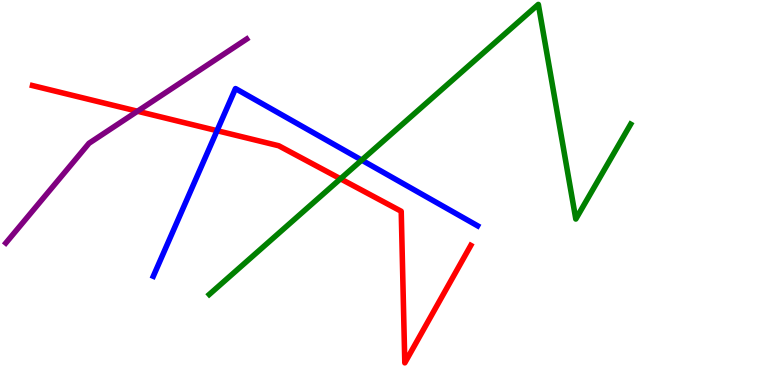[{'lines': ['blue', 'red'], 'intersections': [{'x': 2.8, 'y': 6.61}]}, {'lines': ['green', 'red'], 'intersections': [{'x': 4.39, 'y': 5.36}]}, {'lines': ['purple', 'red'], 'intersections': [{'x': 1.77, 'y': 7.11}]}, {'lines': ['blue', 'green'], 'intersections': [{'x': 4.67, 'y': 5.84}]}, {'lines': ['blue', 'purple'], 'intersections': []}, {'lines': ['green', 'purple'], 'intersections': []}]